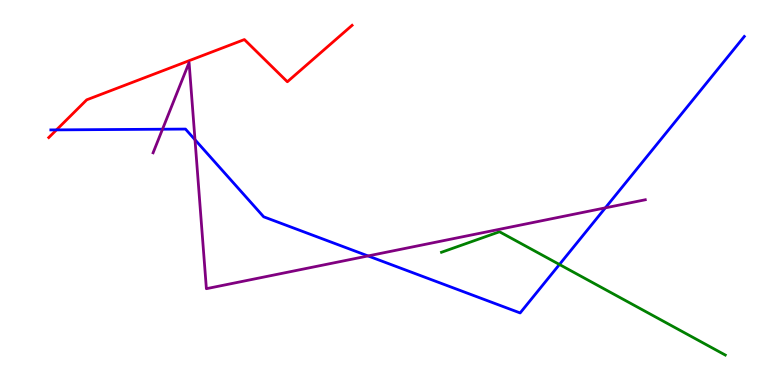[{'lines': ['blue', 'red'], 'intersections': [{'x': 0.729, 'y': 6.63}]}, {'lines': ['green', 'red'], 'intersections': []}, {'lines': ['purple', 'red'], 'intersections': []}, {'lines': ['blue', 'green'], 'intersections': [{'x': 7.22, 'y': 3.13}]}, {'lines': ['blue', 'purple'], 'intersections': [{'x': 2.1, 'y': 6.64}, {'x': 2.52, 'y': 6.37}, {'x': 4.75, 'y': 3.35}, {'x': 7.81, 'y': 4.6}]}, {'lines': ['green', 'purple'], 'intersections': []}]